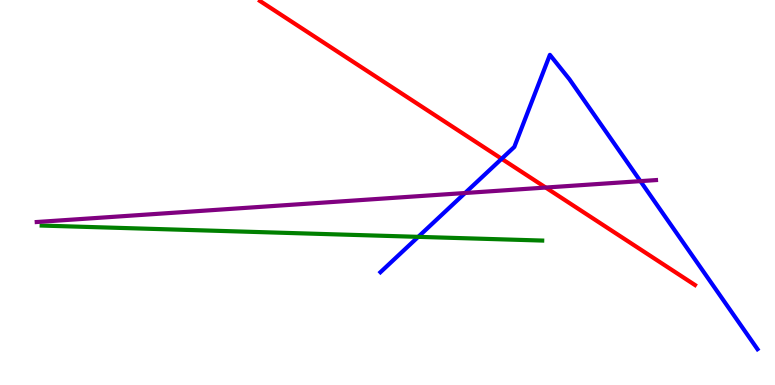[{'lines': ['blue', 'red'], 'intersections': [{'x': 6.47, 'y': 5.88}]}, {'lines': ['green', 'red'], 'intersections': []}, {'lines': ['purple', 'red'], 'intersections': [{'x': 7.04, 'y': 5.13}]}, {'lines': ['blue', 'green'], 'intersections': [{'x': 5.4, 'y': 3.85}]}, {'lines': ['blue', 'purple'], 'intersections': [{'x': 6.0, 'y': 4.99}, {'x': 8.26, 'y': 5.3}]}, {'lines': ['green', 'purple'], 'intersections': []}]